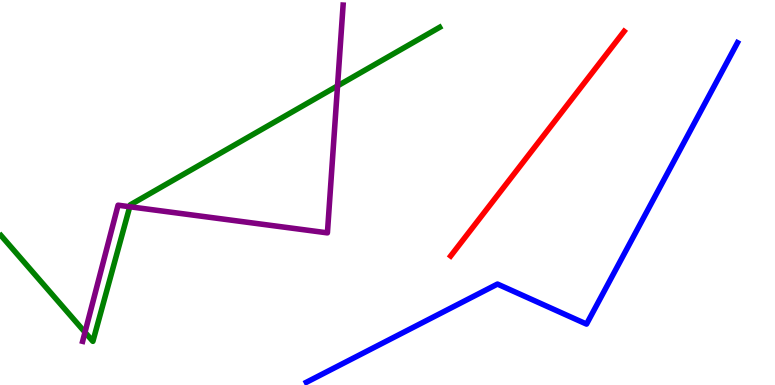[{'lines': ['blue', 'red'], 'intersections': []}, {'lines': ['green', 'red'], 'intersections': []}, {'lines': ['purple', 'red'], 'intersections': []}, {'lines': ['blue', 'green'], 'intersections': []}, {'lines': ['blue', 'purple'], 'intersections': []}, {'lines': ['green', 'purple'], 'intersections': [{'x': 1.1, 'y': 1.37}, {'x': 1.67, 'y': 4.63}, {'x': 4.36, 'y': 7.77}]}]